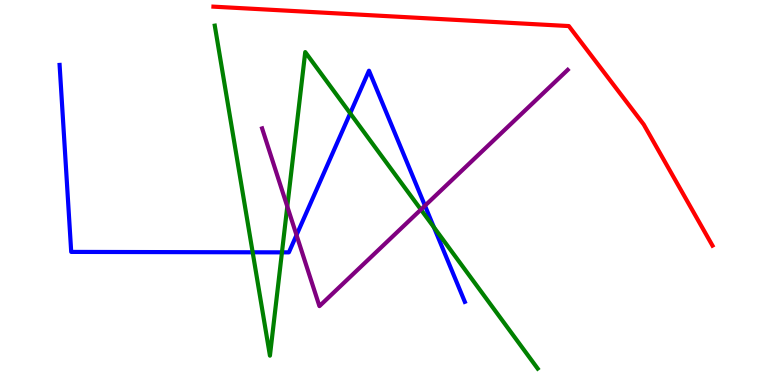[{'lines': ['blue', 'red'], 'intersections': []}, {'lines': ['green', 'red'], 'intersections': []}, {'lines': ['purple', 'red'], 'intersections': []}, {'lines': ['blue', 'green'], 'intersections': [{'x': 3.26, 'y': 3.45}, {'x': 3.64, 'y': 3.45}, {'x': 4.52, 'y': 7.06}, {'x': 5.6, 'y': 4.1}]}, {'lines': ['blue', 'purple'], 'intersections': [{'x': 3.83, 'y': 3.89}, {'x': 5.48, 'y': 4.66}]}, {'lines': ['green', 'purple'], 'intersections': [{'x': 3.71, 'y': 4.64}, {'x': 5.43, 'y': 4.56}]}]